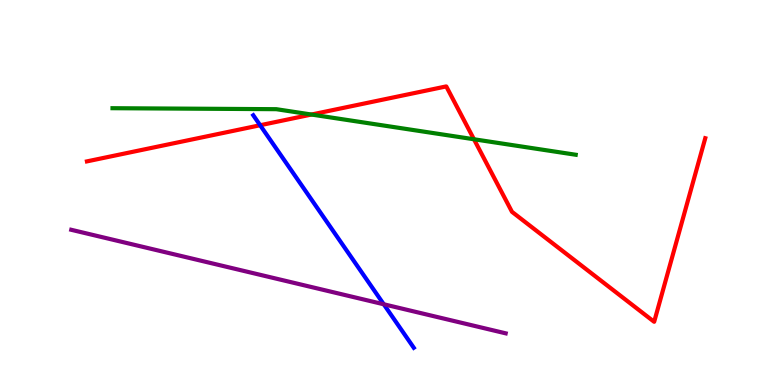[{'lines': ['blue', 'red'], 'intersections': [{'x': 3.36, 'y': 6.75}]}, {'lines': ['green', 'red'], 'intersections': [{'x': 4.02, 'y': 7.03}, {'x': 6.12, 'y': 6.38}]}, {'lines': ['purple', 'red'], 'intersections': []}, {'lines': ['blue', 'green'], 'intersections': []}, {'lines': ['blue', 'purple'], 'intersections': [{'x': 4.95, 'y': 2.1}]}, {'lines': ['green', 'purple'], 'intersections': []}]